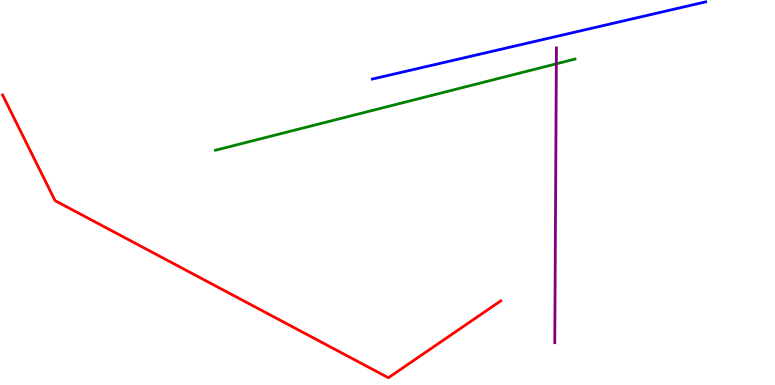[{'lines': ['blue', 'red'], 'intersections': []}, {'lines': ['green', 'red'], 'intersections': []}, {'lines': ['purple', 'red'], 'intersections': []}, {'lines': ['blue', 'green'], 'intersections': []}, {'lines': ['blue', 'purple'], 'intersections': []}, {'lines': ['green', 'purple'], 'intersections': [{'x': 7.18, 'y': 8.34}]}]